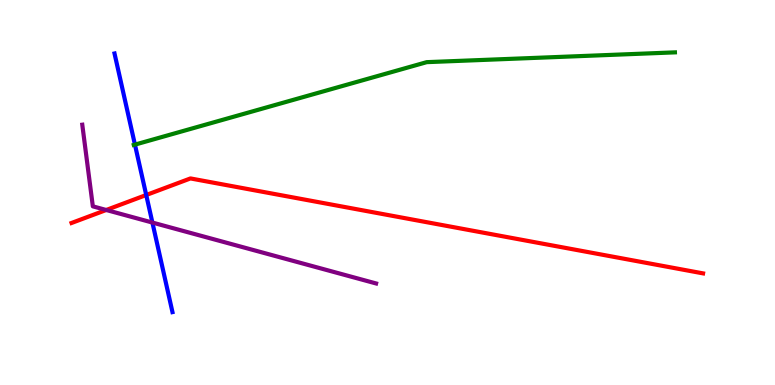[{'lines': ['blue', 'red'], 'intersections': [{'x': 1.89, 'y': 4.93}]}, {'lines': ['green', 'red'], 'intersections': []}, {'lines': ['purple', 'red'], 'intersections': [{'x': 1.37, 'y': 4.55}]}, {'lines': ['blue', 'green'], 'intersections': [{'x': 1.74, 'y': 6.24}]}, {'lines': ['blue', 'purple'], 'intersections': [{'x': 1.97, 'y': 4.22}]}, {'lines': ['green', 'purple'], 'intersections': []}]